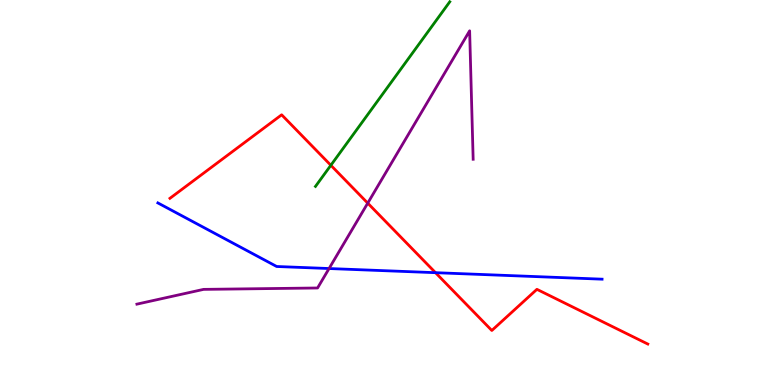[{'lines': ['blue', 'red'], 'intersections': [{'x': 5.62, 'y': 2.92}]}, {'lines': ['green', 'red'], 'intersections': [{'x': 4.27, 'y': 5.71}]}, {'lines': ['purple', 'red'], 'intersections': [{'x': 4.74, 'y': 4.72}]}, {'lines': ['blue', 'green'], 'intersections': []}, {'lines': ['blue', 'purple'], 'intersections': [{'x': 4.25, 'y': 3.03}]}, {'lines': ['green', 'purple'], 'intersections': []}]